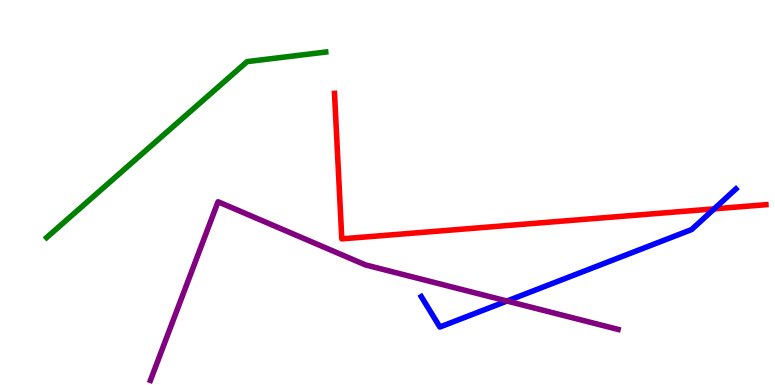[{'lines': ['blue', 'red'], 'intersections': [{'x': 9.22, 'y': 4.57}]}, {'lines': ['green', 'red'], 'intersections': []}, {'lines': ['purple', 'red'], 'intersections': []}, {'lines': ['blue', 'green'], 'intersections': []}, {'lines': ['blue', 'purple'], 'intersections': [{'x': 6.54, 'y': 2.18}]}, {'lines': ['green', 'purple'], 'intersections': []}]